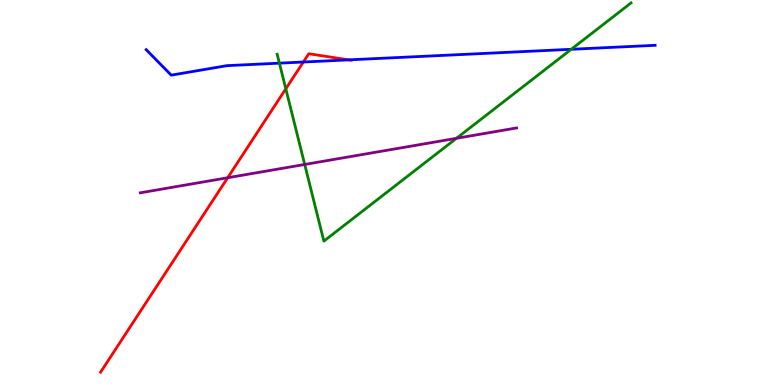[{'lines': ['blue', 'red'], 'intersections': [{'x': 3.91, 'y': 8.39}, {'x': 4.5, 'y': 8.45}]}, {'lines': ['green', 'red'], 'intersections': [{'x': 3.69, 'y': 7.69}]}, {'lines': ['purple', 'red'], 'intersections': [{'x': 2.94, 'y': 5.38}]}, {'lines': ['blue', 'green'], 'intersections': [{'x': 3.61, 'y': 8.36}, {'x': 7.37, 'y': 8.72}]}, {'lines': ['blue', 'purple'], 'intersections': []}, {'lines': ['green', 'purple'], 'intersections': [{'x': 3.93, 'y': 5.73}, {'x': 5.89, 'y': 6.41}]}]